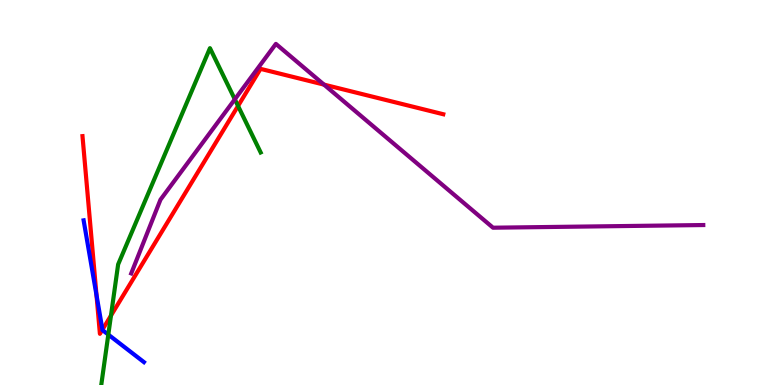[{'lines': ['blue', 'red'], 'intersections': [{'x': 1.25, 'y': 2.34}, {'x': 1.32, 'y': 1.44}]}, {'lines': ['green', 'red'], 'intersections': [{'x': 1.43, 'y': 1.8}, {'x': 3.07, 'y': 7.25}]}, {'lines': ['purple', 'red'], 'intersections': [{'x': 4.18, 'y': 7.8}]}, {'lines': ['blue', 'green'], 'intersections': [{'x': 1.4, 'y': 1.31}]}, {'lines': ['blue', 'purple'], 'intersections': []}, {'lines': ['green', 'purple'], 'intersections': [{'x': 3.03, 'y': 7.42}]}]